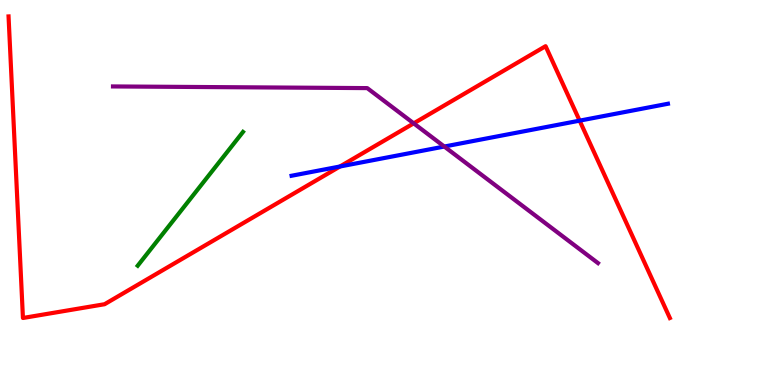[{'lines': ['blue', 'red'], 'intersections': [{'x': 4.39, 'y': 5.68}, {'x': 7.48, 'y': 6.87}]}, {'lines': ['green', 'red'], 'intersections': []}, {'lines': ['purple', 'red'], 'intersections': [{'x': 5.34, 'y': 6.8}]}, {'lines': ['blue', 'green'], 'intersections': []}, {'lines': ['blue', 'purple'], 'intersections': [{'x': 5.73, 'y': 6.19}]}, {'lines': ['green', 'purple'], 'intersections': []}]